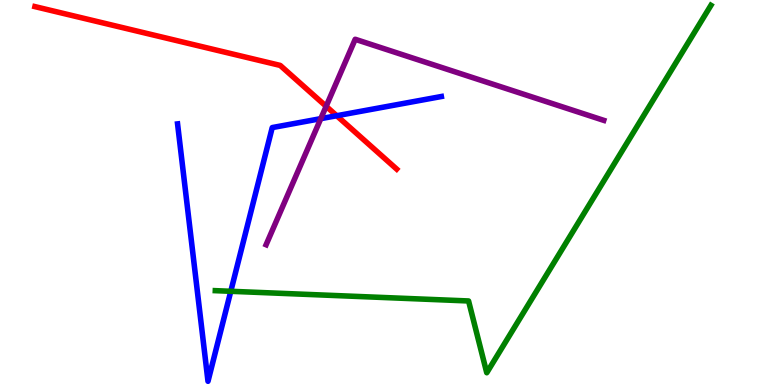[{'lines': ['blue', 'red'], 'intersections': [{'x': 4.34, 'y': 6.99}]}, {'lines': ['green', 'red'], 'intersections': []}, {'lines': ['purple', 'red'], 'intersections': [{'x': 4.21, 'y': 7.24}]}, {'lines': ['blue', 'green'], 'intersections': [{'x': 2.98, 'y': 2.43}]}, {'lines': ['blue', 'purple'], 'intersections': [{'x': 4.14, 'y': 6.92}]}, {'lines': ['green', 'purple'], 'intersections': []}]